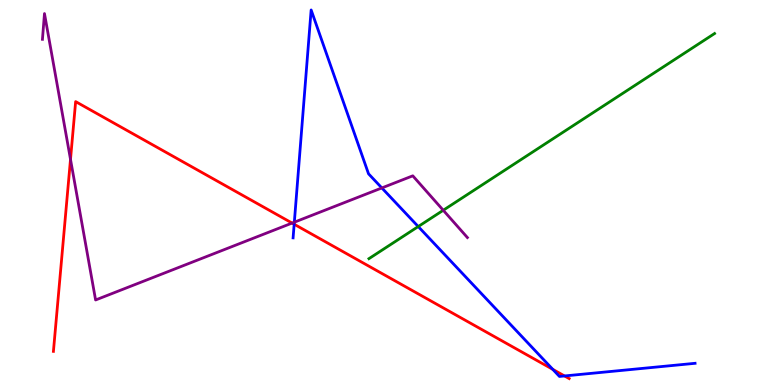[{'lines': ['blue', 'red'], 'intersections': [{'x': 3.8, 'y': 4.18}, {'x': 7.13, 'y': 0.406}, {'x': 7.28, 'y': 0.235}]}, {'lines': ['green', 'red'], 'intersections': []}, {'lines': ['purple', 'red'], 'intersections': [{'x': 0.91, 'y': 5.86}, {'x': 3.77, 'y': 4.21}]}, {'lines': ['blue', 'green'], 'intersections': [{'x': 5.4, 'y': 4.12}]}, {'lines': ['blue', 'purple'], 'intersections': [{'x': 3.8, 'y': 4.23}, {'x': 4.93, 'y': 5.12}]}, {'lines': ['green', 'purple'], 'intersections': [{'x': 5.72, 'y': 4.54}]}]